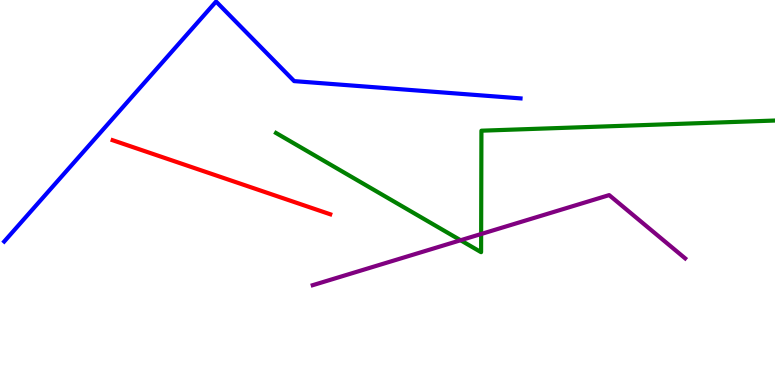[{'lines': ['blue', 'red'], 'intersections': []}, {'lines': ['green', 'red'], 'intersections': []}, {'lines': ['purple', 'red'], 'intersections': []}, {'lines': ['blue', 'green'], 'intersections': []}, {'lines': ['blue', 'purple'], 'intersections': []}, {'lines': ['green', 'purple'], 'intersections': [{'x': 5.94, 'y': 3.76}, {'x': 6.21, 'y': 3.92}]}]